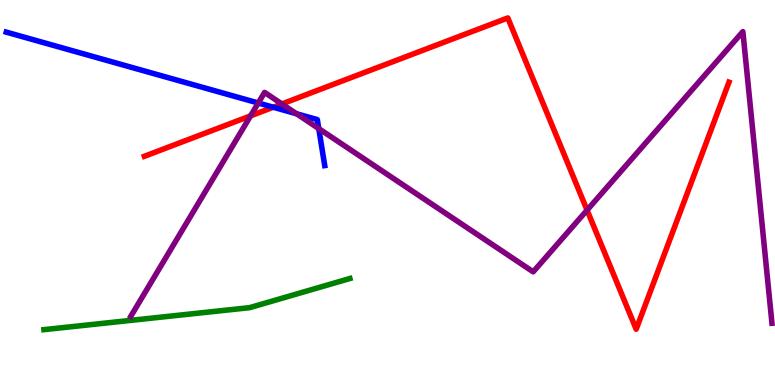[{'lines': ['blue', 'red'], 'intersections': [{'x': 3.53, 'y': 7.22}]}, {'lines': ['green', 'red'], 'intersections': []}, {'lines': ['purple', 'red'], 'intersections': [{'x': 3.23, 'y': 6.99}, {'x': 3.64, 'y': 7.3}, {'x': 7.58, 'y': 4.54}]}, {'lines': ['blue', 'green'], 'intersections': []}, {'lines': ['blue', 'purple'], 'intersections': [{'x': 3.33, 'y': 7.32}, {'x': 3.83, 'y': 7.04}, {'x': 4.11, 'y': 6.66}]}, {'lines': ['green', 'purple'], 'intersections': []}]